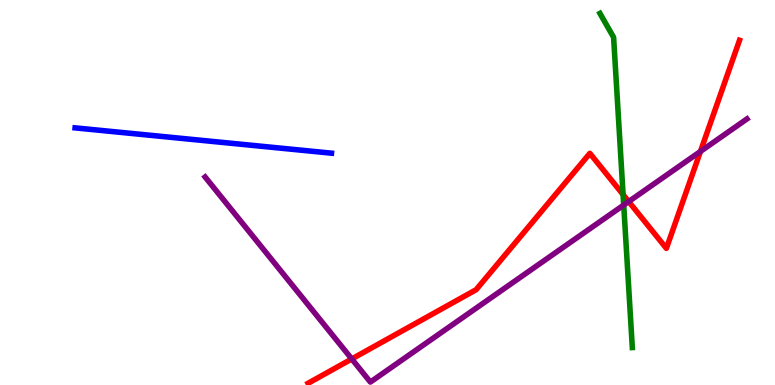[{'lines': ['blue', 'red'], 'intersections': []}, {'lines': ['green', 'red'], 'intersections': [{'x': 8.04, 'y': 4.95}]}, {'lines': ['purple', 'red'], 'intersections': [{'x': 4.54, 'y': 0.677}, {'x': 8.11, 'y': 4.76}, {'x': 9.04, 'y': 6.07}]}, {'lines': ['blue', 'green'], 'intersections': []}, {'lines': ['blue', 'purple'], 'intersections': []}, {'lines': ['green', 'purple'], 'intersections': [{'x': 8.05, 'y': 4.67}]}]